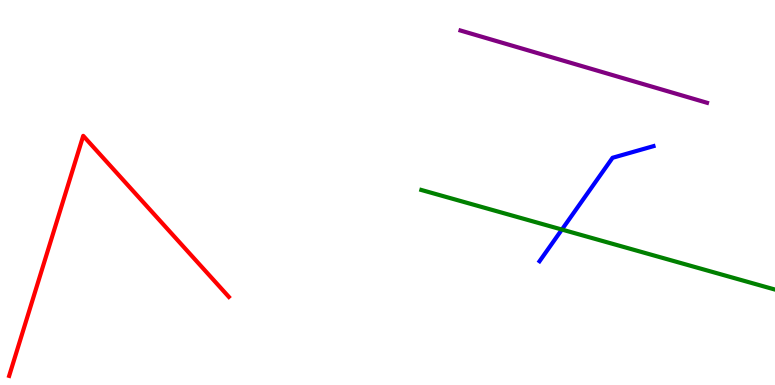[{'lines': ['blue', 'red'], 'intersections': []}, {'lines': ['green', 'red'], 'intersections': []}, {'lines': ['purple', 'red'], 'intersections': []}, {'lines': ['blue', 'green'], 'intersections': [{'x': 7.25, 'y': 4.04}]}, {'lines': ['blue', 'purple'], 'intersections': []}, {'lines': ['green', 'purple'], 'intersections': []}]